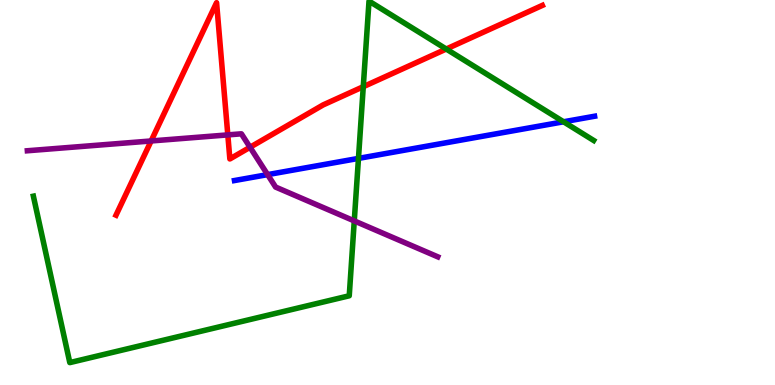[{'lines': ['blue', 'red'], 'intersections': []}, {'lines': ['green', 'red'], 'intersections': [{'x': 4.69, 'y': 7.75}, {'x': 5.76, 'y': 8.73}]}, {'lines': ['purple', 'red'], 'intersections': [{'x': 1.95, 'y': 6.34}, {'x': 2.94, 'y': 6.5}, {'x': 3.23, 'y': 6.17}]}, {'lines': ['blue', 'green'], 'intersections': [{'x': 4.63, 'y': 5.89}, {'x': 7.27, 'y': 6.84}]}, {'lines': ['blue', 'purple'], 'intersections': [{'x': 3.45, 'y': 5.46}]}, {'lines': ['green', 'purple'], 'intersections': [{'x': 4.57, 'y': 4.26}]}]